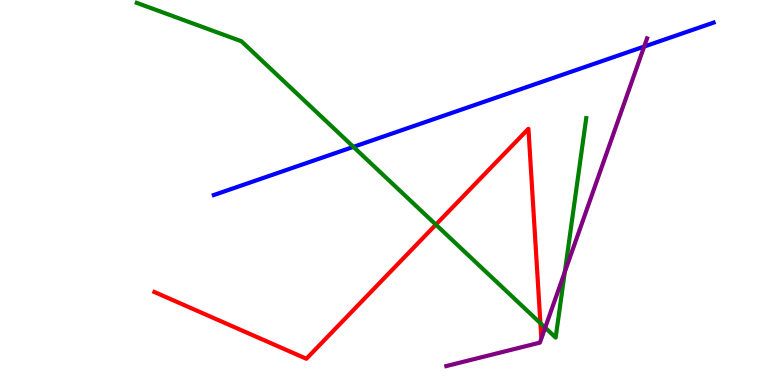[{'lines': ['blue', 'red'], 'intersections': []}, {'lines': ['green', 'red'], 'intersections': [{'x': 5.62, 'y': 4.17}, {'x': 6.97, 'y': 1.61}]}, {'lines': ['purple', 'red'], 'intersections': []}, {'lines': ['blue', 'green'], 'intersections': [{'x': 4.56, 'y': 6.19}]}, {'lines': ['blue', 'purple'], 'intersections': [{'x': 8.31, 'y': 8.79}]}, {'lines': ['green', 'purple'], 'intersections': [{'x': 7.03, 'y': 1.49}, {'x': 7.29, 'y': 2.94}]}]